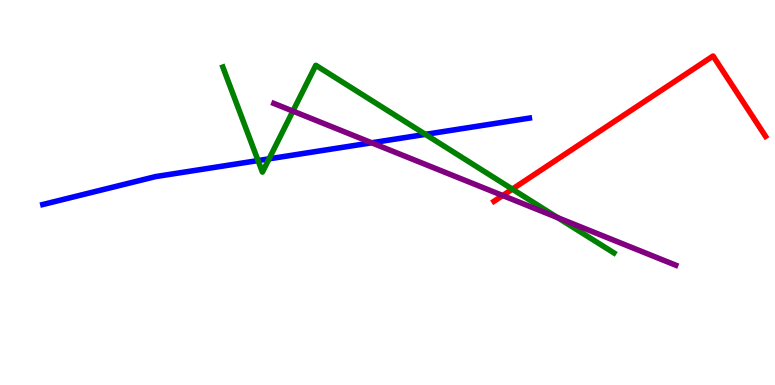[{'lines': ['blue', 'red'], 'intersections': []}, {'lines': ['green', 'red'], 'intersections': [{'x': 6.61, 'y': 5.09}]}, {'lines': ['purple', 'red'], 'intersections': [{'x': 6.49, 'y': 4.92}]}, {'lines': ['blue', 'green'], 'intersections': [{'x': 3.33, 'y': 5.83}, {'x': 3.47, 'y': 5.87}, {'x': 5.49, 'y': 6.51}]}, {'lines': ['blue', 'purple'], 'intersections': [{'x': 4.8, 'y': 6.29}]}, {'lines': ['green', 'purple'], 'intersections': [{'x': 3.78, 'y': 7.11}, {'x': 7.2, 'y': 4.35}]}]